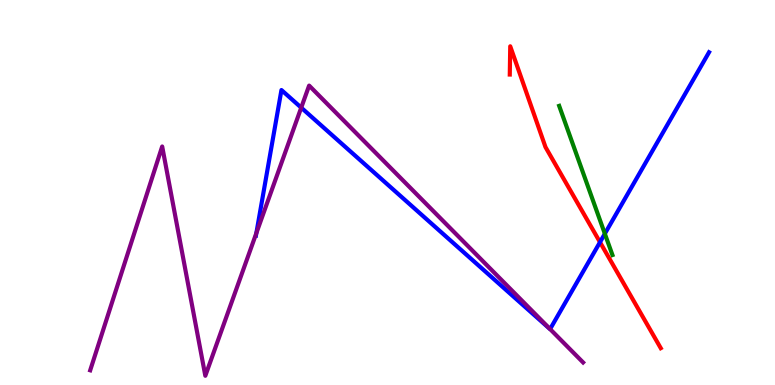[{'lines': ['blue', 'red'], 'intersections': [{'x': 7.74, 'y': 3.71}]}, {'lines': ['green', 'red'], 'intersections': []}, {'lines': ['purple', 'red'], 'intersections': []}, {'lines': ['blue', 'green'], 'intersections': [{'x': 7.8, 'y': 3.93}]}, {'lines': ['blue', 'purple'], 'intersections': [{'x': 3.31, 'y': 3.95}, {'x': 3.89, 'y': 7.2}, {'x': 7.1, 'y': 1.45}]}, {'lines': ['green', 'purple'], 'intersections': []}]